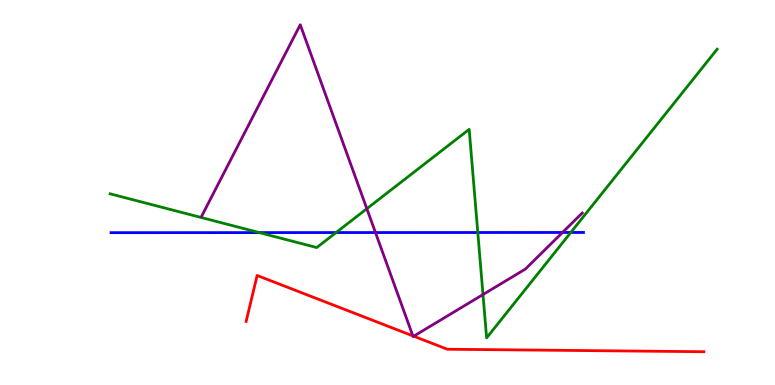[{'lines': ['blue', 'red'], 'intersections': []}, {'lines': ['green', 'red'], 'intersections': []}, {'lines': ['purple', 'red'], 'intersections': [{'x': 5.33, 'y': 1.28}, {'x': 5.34, 'y': 1.27}]}, {'lines': ['blue', 'green'], 'intersections': [{'x': 3.35, 'y': 3.96}, {'x': 4.34, 'y': 3.96}, {'x': 6.17, 'y': 3.96}, {'x': 7.37, 'y': 3.96}]}, {'lines': ['blue', 'purple'], 'intersections': [{'x': 4.84, 'y': 3.96}, {'x': 7.26, 'y': 3.96}]}, {'lines': ['green', 'purple'], 'intersections': [{'x': 4.73, 'y': 4.58}, {'x': 6.23, 'y': 2.35}]}]